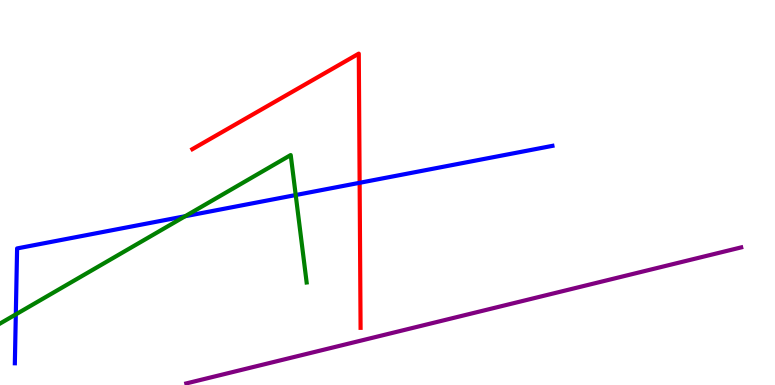[{'lines': ['blue', 'red'], 'intersections': [{'x': 4.64, 'y': 5.25}]}, {'lines': ['green', 'red'], 'intersections': []}, {'lines': ['purple', 'red'], 'intersections': []}, {'lines': ['blue', 'green'], 'intersections': [{'x': 0.204, 'y': 1.83}, {'x': 2.39, 'y': 4.38}, {'x': 3.82, 'y': 4.93}]}, {'lines': ['blue', 'purple'], 'intersections': []}, {'lines': ['green', 'purple'], 'intersections': []}]